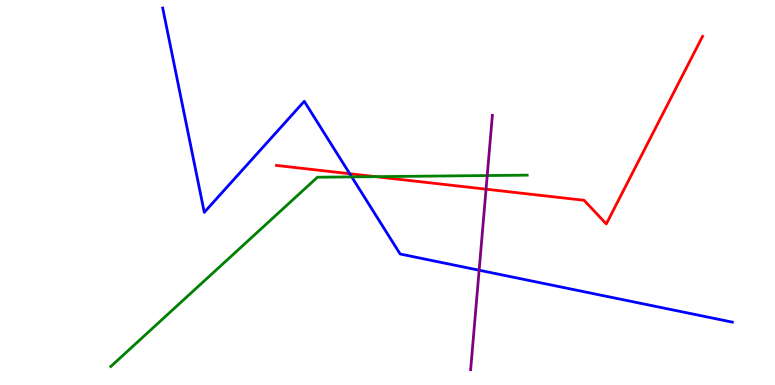[{'lines': ['blue', 'red'], 'intersections': [{'x': 4.51, 'y': 5.49}]}, {'lines': ['green', 'red'], 'intersections': [{'x': 4.84, 'y': 5.41}]}, {'lines': ['purple', 'red'], 'intersections': [{'x': 6.27, 'y': 5.09}]}, {'lines': ['blue', 'green'], 'intersections': [{'x': 4.54, 'y': 5.41}]}, {'lines': ['blue', 'purple'], 'intersections': [{'x': 6.18, 'y': 2.98}]}, {'lines': ['green', 'purple'], 'intersections': [{'x': 6.29, 'y': 5.44}]}]